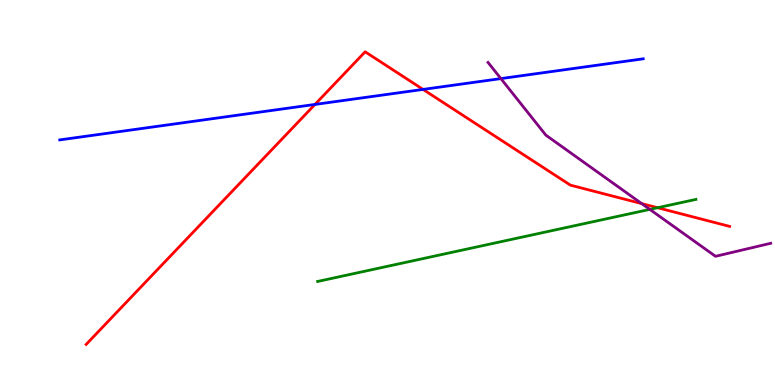[{'lines': ['blue', 'red'], 'intersections': [{'x': 4.06, 'y': 7.29}, {'x': 5.46, 'y': 7.68}]}, {'lines': ['green', 'red'], 'intersections': [{'x': 8.48, 'y': 4.6}]}, {'lines': ['purple', 'red'], 'intersections': [{'x': 8.28, 'y': 4.71}]}, {'lines': ['blue', 'green'], 'intersections': []}, {'lines': ['blue', 'purple'], 'intersections': [{'x': 6.46, 'y': 7.96}]}, {'lines': ['green', 'purple'], 'intersections': [{'x': 8.38, 'y': 4.56}]}]